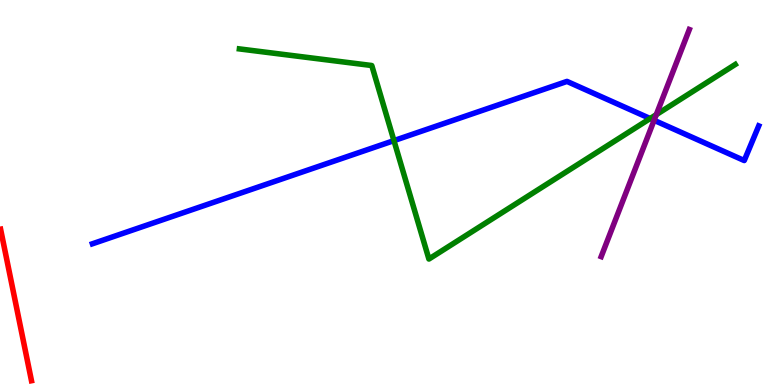[{'lines': ['blue', 'red'], 'intersections': []}, {'lines': ['green', 'red'], 'intersections': []}, {'lines': ['purple', 'red'], 'intersections': []}, {'lines': ['blue', 'green'], 'intersections': [{'x': 5.08, 'y': 6.35}, {'x': 8.39, 'y': 6.92}]}, {'lines': ['blue', 'purple'], 'intersections': [{'x': 8.44, 'y': 6.88}]}, {'lines': ['green', 'purple'], 'intersections': [{'x': 8.47, 'y': 7.02}]}]